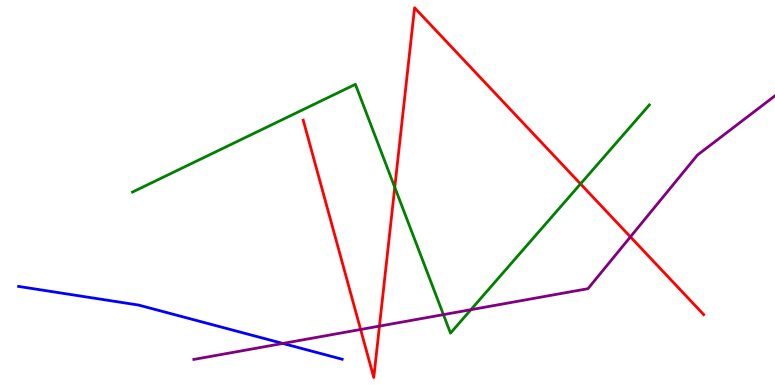[{'lines': ['blue', 'red'], 'intersections': []}, {'lines': ['green', 'red'], 'intersections': [{'x': 5.09, 'y': 5.13}, {'x': 7.49, 'y': 5.22}]}, {'lines': ['purple', 'red'], 'intersections': [{'x': 4.65, 'y': 1.44}, {'x': 4.9, 'y': 1.53}, {'x': 8.13, 'y': 3.85}]}, {'lines': ['blue', 'green'], 'intersections': []}, {'lines': ['blue', 'purple'], 'intersections': [{'x': 3.65, 'y': 1.08}]}, {'lines': ['green', 'purple'], 'intersections': [{'x': 5.72, 'y': 1.83}, {'x': 6.08, 'y': 1.96}]}]